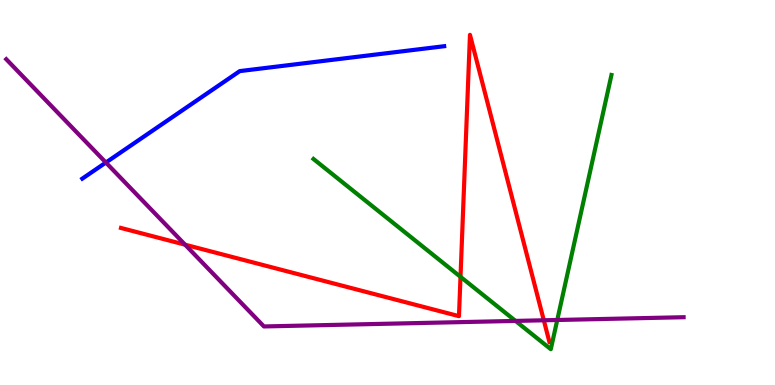[{'lines': ['blue', 'red'], 'intersections': []}, {'lines': ['green', 'red'], 'intersections': [{'x': 5.94, 'y': 2.81}]}, {'lines': ['purple', 'red'], 'intersections': [{'x': 2.39, 'y': 3.64}, {'x': 7.02, 'y': 1.68}]}, {'lines': ['blue', 'green'], 'intersections': []}, {'lines': ['blue', 'purple'], 'intersections': [{'x': 1.37, 'y': 5.78}]}, {'lines': ['green', 'purple'], 'intersections': [{'x': 6.65, 'y': 1.66}, {'x': 7.19, 'y': 1.69}]}]